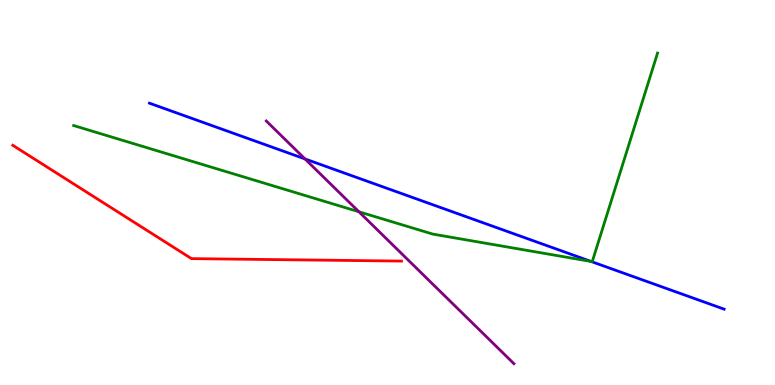[{'lines': ['blue', 'red'], 'intersections': []}, {'lines': ['green', 'red'], 'intersections': []}, {'lines': ['purple', 'red'], 'intersections': []}, {'lines': ['blue', 'green'], 'intersections': [{'x': 7.63, 'y': 3.21}]}, {'lines': ['blue', 'purple'], 'intersections': [{'x': 3.94, 'y': 5.87}]}, {'lines': ['green', 'purple'], 'intersections': [{'x': 4.63, 'y': 4.5}]}]